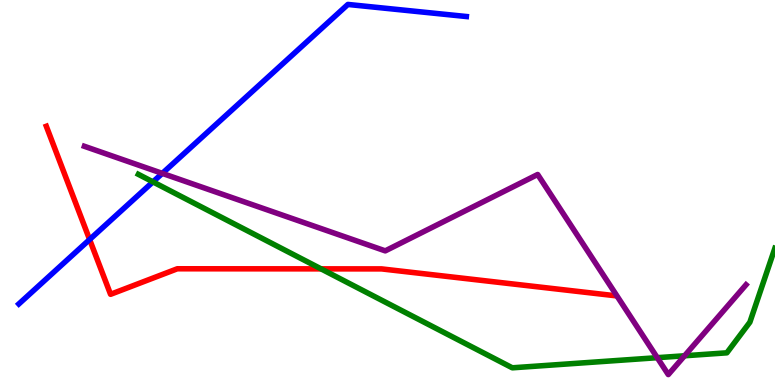[{'lines': ['blue', 'red'], 'intersections': [{'x': 1.16, 'y': 3.78}]}, {'lines': ['green', 'red'], 'intersections': [{'x': 4.14, 'y': 3.02}]}, {'lines': ['purple', 'red'], 'intersections': []}, {'lines': ['blue', 'green'], 'intersections': [{'x': 1.97, 'y': 5.28}]}, {'lines': ['blue', 'purple'], 'intersections': [{'x': 2.09, 'y': 5.5}]}, {'lines': ['green', 'purple'], 'intersections': [{'x': 8.48, 'y': 0.709}, {'x': 8.83, 'y': 0.759}]}]